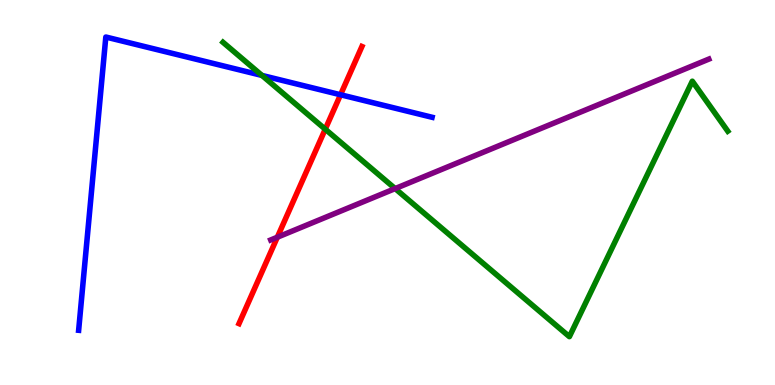[{'lines': ['blue', 'red'], 'intersections': [{'x': 4.39, 'y': 7.54}]}, {'lines': ['green', 'red'], 'intersections': [{'x': 4.2, 'y': 6.64}]}, {'lines': ['purple', 'red'], 'intersections': [{'x': 3.58, 'y': 3.84}]}, {'lines': ['blue', 'green'], 'intersections': [{'x': 3.38, 'y': 8.04}]}, {'lines': ['blue', 'purple'], 'intersections': []}, {'lines': ['green', 'purple'], 'intersections': [{'x': 5.1, 'y': 5.1}]}]